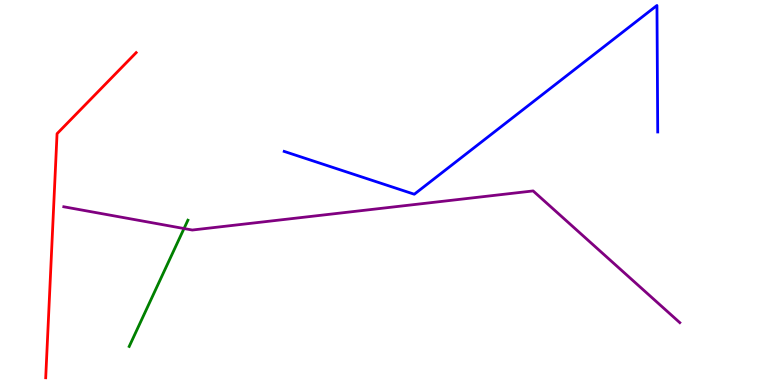[{'lines': ['blue', 'red'], 'intersections': []}, {'lines': ['green', 'red'], 'intersections': []}, {'lines': ['purple', 'red'], 'intersections': []}, {'lines': ['blue', 'green'], 'intersections': []}, {'lines': ['blue', 'purple'], 'intersections': []}, {'lines': ['green', 'purple'], 'intersections': [{'x': 2.37, 'y': 4.06}]}]